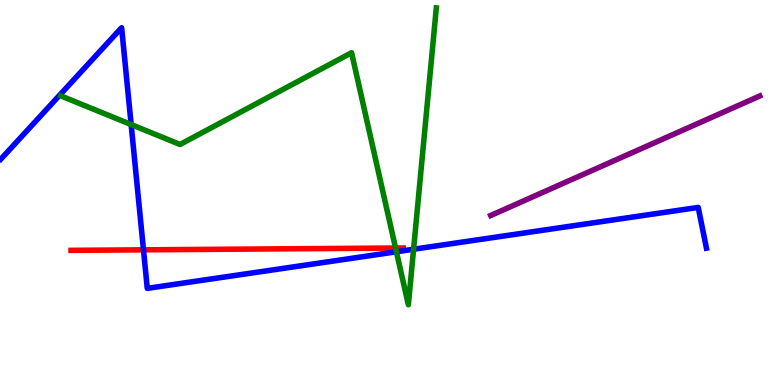[{'lines': ['blue', 'red'], 'intersections': [{'x': 1.85, 'y': 3.51}]}, {'lines': ['green', 'red'], 'intersections': [{'x': 5.1, 'y': 3.56}]}, {'lines': ['purple', 'red'], 'intersections': []}, {'lines': ['blue', 'green'], 'intersections': [{'x': 1.69, 'y': 6.77}, {'x': 5.12, 'y': 3.46}, {'x': 5.34, 'y': 3.53}]}, {'lines': ['blue', 'purple'], 'intersections': []}, {'lines': ['green', 'purple'], 'intersections': []}]